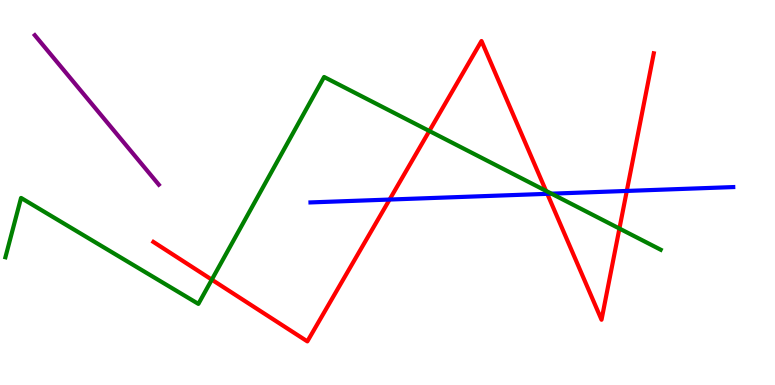[{'lines': ['blue', 'red'], 'intersections': [{'x': 5.03, 'y': 4.82}, {'x': 7.06, 'y': 4.97}, {'x': 8.09, 'y': 5.04}]}, {'lines': ['green', 'red'], 'intersections': [{'x': 2.73, 'y': 2.74}, {'x': 5.54, 'y': 6.6}, {'x': 7.05, 'y': 5.04}, {'x': 7.99, 'y': 4.06}]}, {'lines': ['purple', 'red'], 'intersections': []}, {'lines': ['blue', 'green'], 'intersections': [{'x': 7.12, 'y': 4.97}]}, {'lines': ['blue', 'purple'], 'intersections': []}, {'lines': ['green', 'purple'], 'intersections': []}]